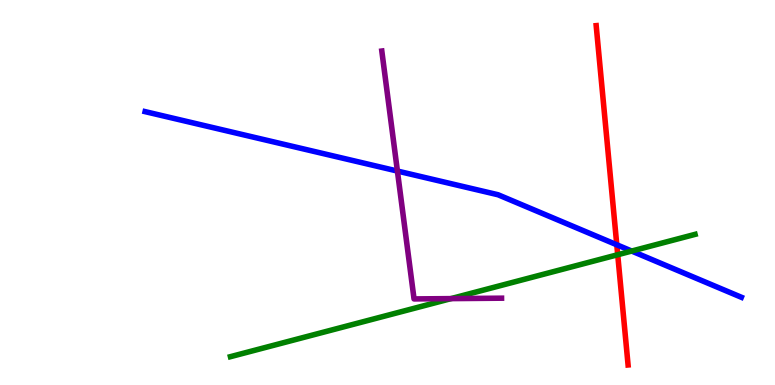[{'lines': ['blue', 'red'], 'intersections': [{'x': 7.96, 'y': 3.64}]}, {'lines': ['green', 'red'], 'intersections': [{'x': 7.97, 'y': 3.38}]}, {'lines': ['purple', 'red'], 'intersections': []}, {'lines': ['blue', 'green'], 'intersections': [{'x': 8.15, 'y': 3.48}]}, {'lines': ['blue', 'purple'], 'intersections': [{'x': 5.13, 'y': 5.56}]}, {'lines': ['green', 'purple'], 'intersections': [{'x': 5.82, 'y': 2.24}]}]